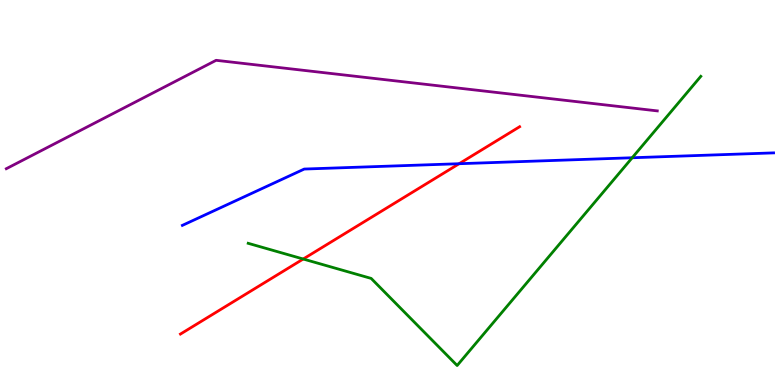[{'lines': ['blue', 'red'], 'intersections': [{'x': 5.92, 'y': 5.75}]}, {'lines': ['green', 'red'], 'intersections': [{'x': 3.91, 'y': 3.27}]}, {'lines': ['purple', 'red'], 'intersections': []}, {'lines': ['blue', 'green'], 'intersections': [{'x': 8.16, 'y': 5.9}]}, {'lines': ['blue', 'purple'], 'intersections': []}, {'lines': ['green', 'purple'], 'intersections': []}]